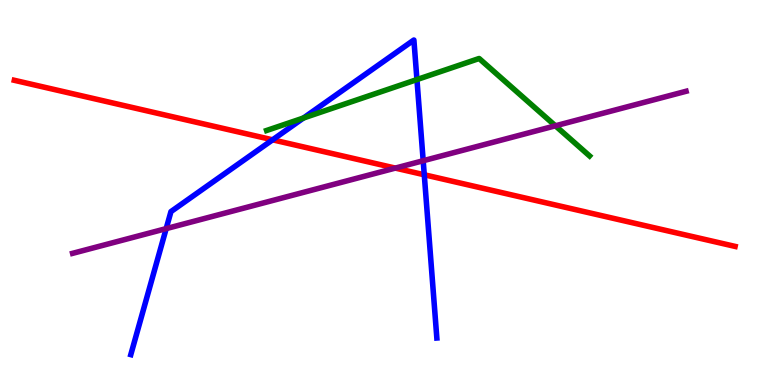[{'lines': ['blue', 'red'], 'intersections': [{'x': 3.52, 'y': 6.37}, {'x': 5.47, 'y': 5.46}]}, {'lines': ['green', 'red'], 'intersections': []}, {'lines': ['purple', 'red'], 'intersections': [{'x': 5.1, 'y': 5.63}]}, {'lines': ['blue', 'green'], 'intersections': [{'x': 3.92, 'y': 6.93}, {'x': 5.38, 'y': 7.93}]}, {'lines': ['blue', 'purple'], 'intersections': [{'x': 2.14, 'y': 4.06}, {'x': 5.46, 'y': 5.83}]}, {'lines': ['green', 'purple'], 'intersections': [{'x': 7.17, 'y': 6.73}]}]